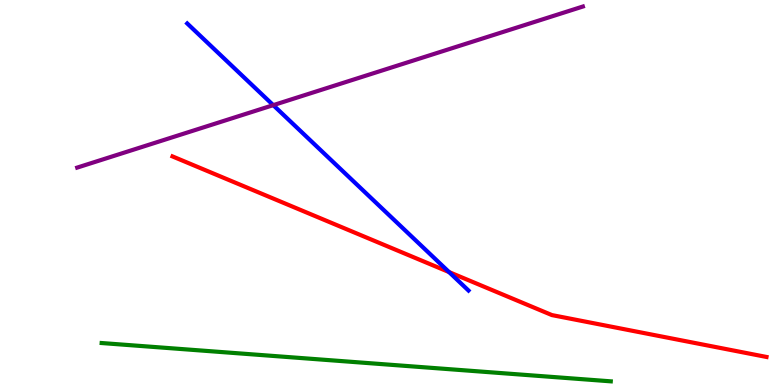[{'lines': ['blue', 'red'], 'intersections': [{'x': 5.79, 'y': 2.93}]}, {'lines': ['green', 'red'], 'intersections': []}, {'lines': ['purple', 'red'], 'intersections': []}, {'lines': ['blue', 'green'], 'intersections': []}, {'lines': ['blue', 'purple'], 'intersections': [{'x': 3.53, 'y': 7.27}]}, {'lines': ['green', 'purple'], 'intersections': []}]